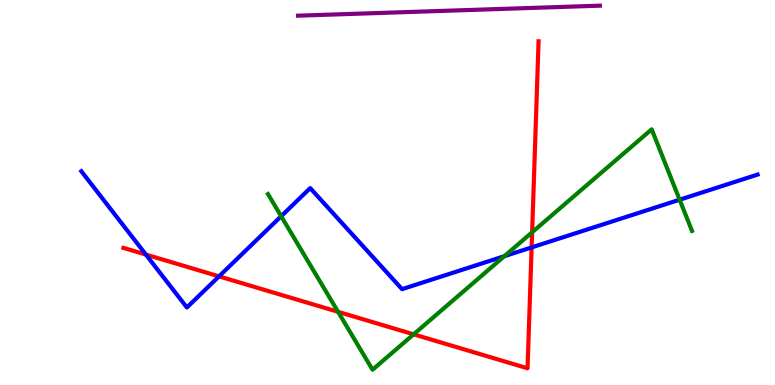[{'lines': ['blue', 'red'], 'intersections': [{'x': 1.88, 'y': 3.39}, {'x': 2.83, 'y': 2.82}, {'x': 6.86, 'y': 3.57}]}, {'lines': ['green', 'red'], 'intersections': [{'x': 4.36, 'y': 1.9}, {'x': 5.34, 'y': 1.32}, {'x': 6.87, 'y': 3.97}]}, {'lines': ['purple', 'red'], 'intersections': []}, {'lines': ['blue', 'green'], 'intersections': [{'x': 3.63, 'y': 4.38}, {'x': 6.51, 'y': 3.35}, {'x': 8.77, 'y': 4.81}]}, {'lines': ['blue', 'purple'], 'intersections': []}, {'lines': ['green', 'purple'], 'intersections': []}]